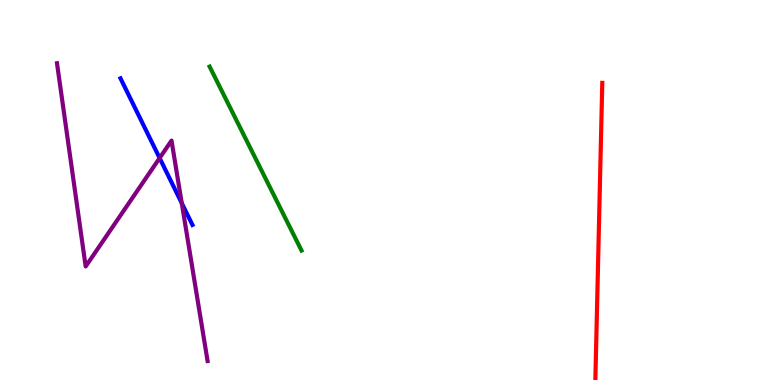[{'lines': ['blue', 'red'], 'intersections': []}, {'lines': ['green', 'red'], 'intersections': []}, {'lines': ['purple', 'red'], 'intersections': []}, {'lines': ['blue', 'green'], 'intersections': []}, {'lines': ['blue', 'purple'], 'intersections': [{'x': 2.06, 'y': 5.89}, {'x': 2.35, 'y': 4.72}]}, {'lines': ['green', 'purple'], 'intersections': []}]